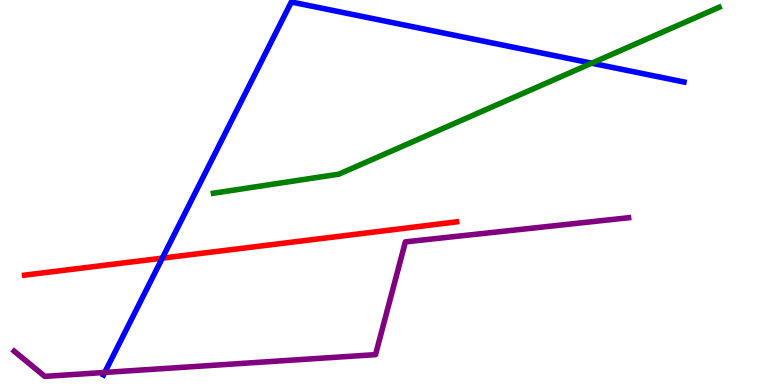[{'lines': ['blue', 'red'], 'intersections': [{'x': 2.09, 'y': 3.29}]}, {'lines': ['green', 'red'], 'intersections': []}, {'lines': ['purple', 'red'], 'intersections': []}, {'lines': ['blue', 'green'], 'intersections': [{'x': 7.63, 'y': 8.36}]}, {'lines': ['blue', 'purple'], 'intersections': [{'x': 1.35, 'y': 0.326}]}, {'lines': ['green', 'purple'], 'intersections': []}]